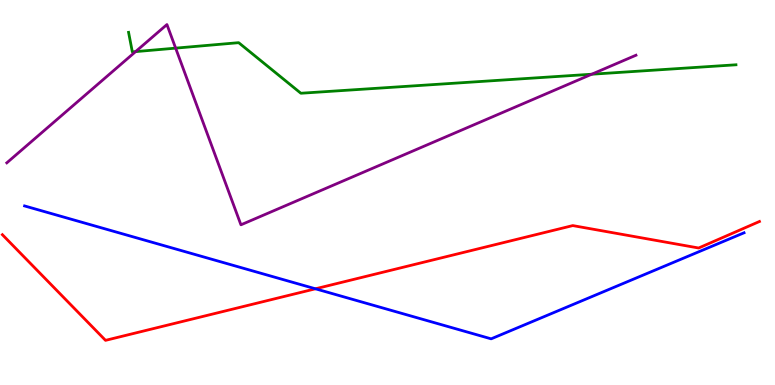[{'lines': ['blue', 'red'], 'intersections': [{'x': 4.07, 'y': 2.5}]}, {'lines': ['green', 'red'], 'intersections': []}, {'lines': ['purple', 'red'], 'intersections': []}, {'lines': ['blue', 'green'], 'intersections': []}, {'lines': ['blue', 'purple'], 'intersections': []}, {'lines': ['green', 'purple'], 'intersections': [{'x': 1.75, 'y': 8.66}, {'x': 2.27, 'y': 8.75}, {'x': 7.64, 'y': 8.07}]}]